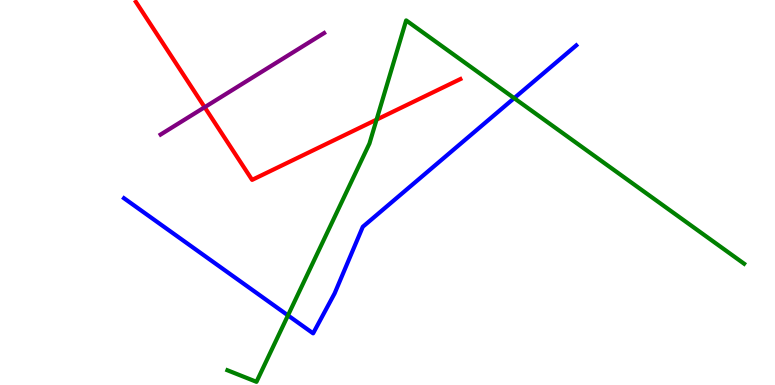[{'lines': ['blue', 'red'], 'intersections': []}, {'lines': ['green', 'red'], 'intersections': [{'x': 4.86, 'y': 6.89}]}, {'lines': ['purple', 'red'], 'intersections': [{'x': 2.64, 'y': 7.22}]}, {'lines': ['blue', 'green'], 'intersections': [{'x': 3.72, 'y': 1.81}, {'x': 6.63, 'y': 7.45}]}, {'lines': ['blue', 'purple'], 'intersections': []}, {'lines': ['green', 'purple'], 'intersections': []}]